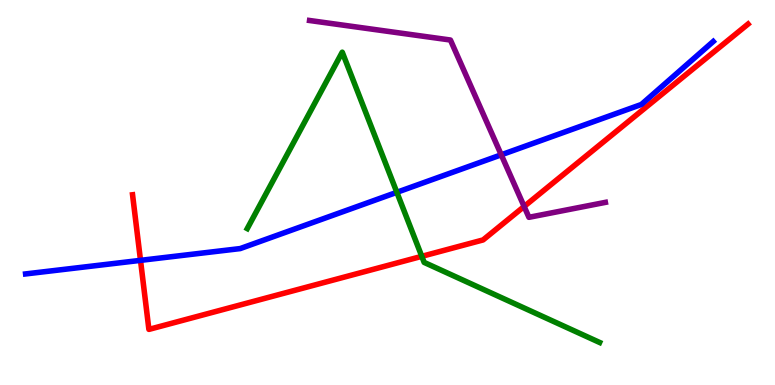[{'lines': ['blue', 'red'], 'intersections': [{'x': 1.81, 'y': 3.24}]}, {'lines': ['green', 'red'], 'intersections': [{'x': 5.44, 'y': 3.34}]}, {'lines': ['purple', 'red'], 'intersections': [{'x': 6.76, 'y': 4.64}]}, {'lines': ['blue', 'green'], 'intersections': [{'x': 5.12, 'y': 5.0}]}, {'lines': ['blue', 'purple'], 'intersections': [{'x': 6.47, 'y': 5.98}]}, {'lines': ['green', 'purple'], 'intersections': []}]